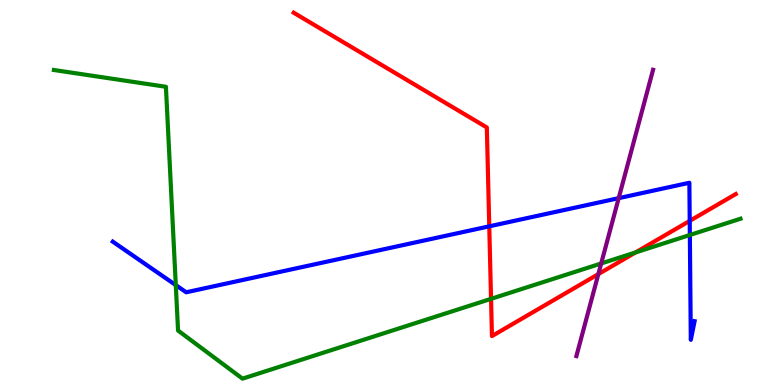[{'lines': ['blue', 'red'], 'intersections': [{'x': 6.31, 'y': 4.12}, {'x': 8.9, 'y': 4.26}]}, {'lines': ['green', 'red'], 'intersections': [{'x': 6.34, 'y': 2.24}, {'x': 8.2, 'y': 3.44}]}, {'lines': ['purple', 'red'], 'intersections': [{'x': 7.72, 'y': 2.88}]}, {'lines': ['blue', 'green'], 'intersections': [{'x': 2.27, 'y': 2.59}, {'x': 8.9, 'y': 3.9}]}, {'lines': ['blue', 'purple'], 'intersections': [{'x': 7.98, 'y': 4.85}]}, {'lines': ['green', 'purple'], 'intersections': [{'x': 7.76, 'y': 3.16}]}]